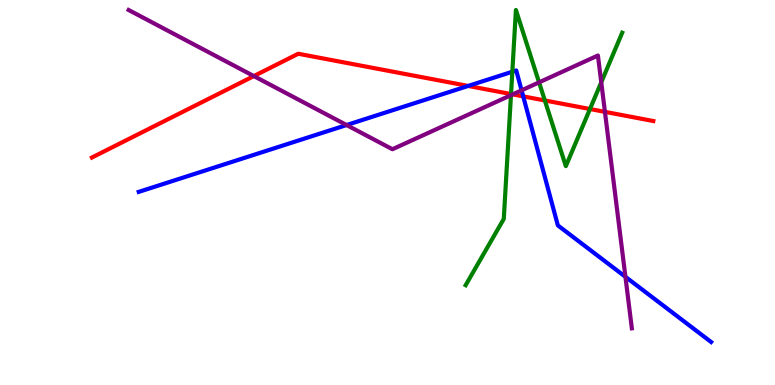[{'lines': ['blue', 'red'], 'intersections': [{'x': 6.04, 'y': 7.77}, {'x': 6.75, 'y': 7.5}]}, {'lines': ['green', 'red'], 'intersections': [{'x': 6.59, 'y': 7.56}, {'x': 7.03, 'y': 7.39}, {'x': 7.61, 'y': 7.17}]}, {'lines': ['purple', 'red'], 'intersections': [{'x': 3.28, 'y': 8.02}, {'x': 6.62, 'y': 7.55}, {'x': 7.81, 'y': 7.09}]}, {'lines': ['blue', 'green'], 'intersections': [{'x': 6.61, 'y': 8.14}]}, {'lines': ['blue', 'purple'], 'intersections': [{'x': 4.47, 'y': 6.75}, {'x': 6.73, 'y': 7.65}, {'x': 8.07, 'y': 2.81}]}, {'lines': ['green', 'purple'], 'intersections': [{'x': 6.59, 'y': 7.53}, {'x': 6.96, 'y': 7.86}, {'x': 7.76, 'y': 7.86}]}]